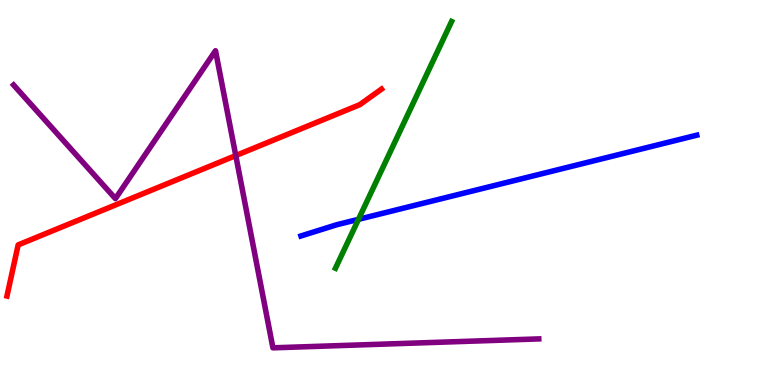[{'lines': ['blue', 'red'], 'intersections': []}, {'lines': ['green', 'red'], 'intersections': []}, {'lines': ['purple', 'red'], 'intersections': [{'x': 3.04, 'y': 5.96}]}, {'lines': ['blue', 'green'], 'intersections': [{'x': 4.63, 'y': 4.3}]}, {'lines': ['blue', 'purple'], 'intersections': []}, {'lines': ['green', 'purple'], 'intersections': []}]